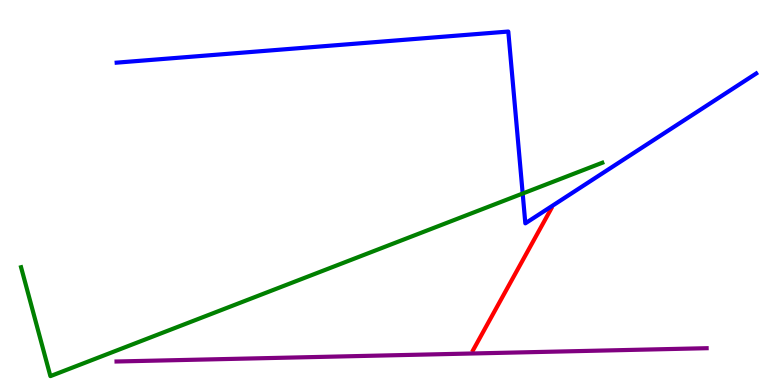[{'lines': ['blue', 'red'], 'intersections': []}, {'lines': ['green', 'red'], 'intersections': []}, {'lines': ['purple', 'red'], 'intersections': []}, {'lines': ['blue', 'green'], 'intersections': [{'x': 6.74, 'y': 4.97}]}, {'lines': ['blue', 'purple'], 'intersections': []}, {'lines': ['green', 'purple'], 'intersections': []}]